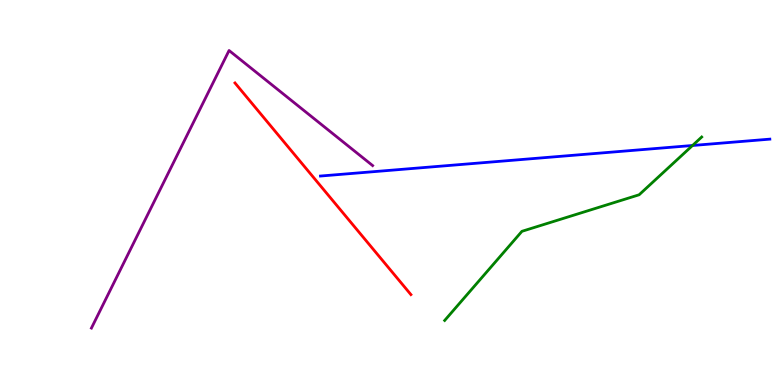[{'lines': ['blue', 'red'], 'intersections': []}, {'lines': ['green', 'red'], 'intersections': []}, {'lines': ['purple', 'red'], 'intersections': []}, {'lines': ['blue', 'green'], 'intersections': [{'x': 8.94, 'y': 6.22}]}, {'lines': ['blue', 'purple'], 'intersections': []}, {'lines': ['green', 'purple'], 'intersections': []}]